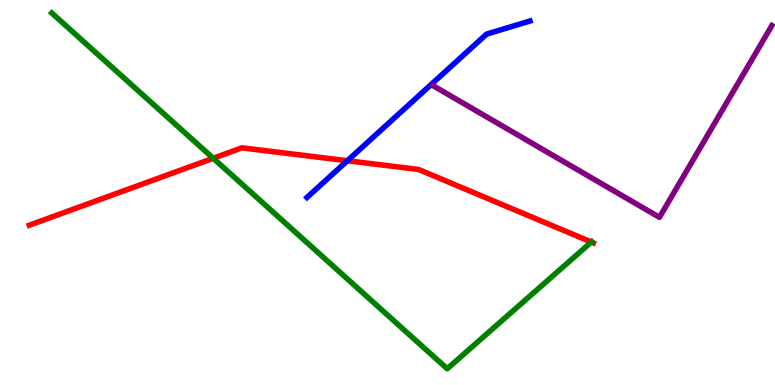[{'lines': ['blue', 'red'], 'intersections': [{'x': 4.48, 'y': 5.82}]}, {'lines': ['green', 'red'], 'intersections': [{'x': 2.75, 'y': 5.89}, {'x': 7.63, 'y': 3.71}]}, {'lines': ['purple', 'red'], 'intersections': []}, {'lines': ['blue', 'green'], 'intersections': []}, {'lines': ['blue', 'purple'], 'intersections': []}, {'lines': ['green', 'purple'], 'intersections': []}]